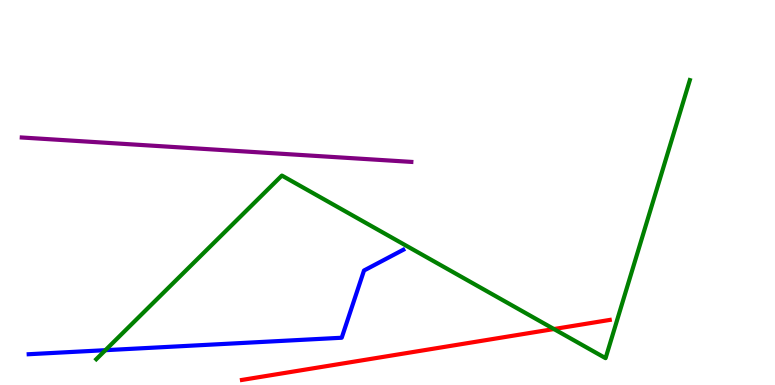[{'lines': ['blue', 'red'], 'intersections': []}, {'lines': ['green', 'red'], 'intersections': [{'x': 7.15, 'y': 1.45}]}, {'lines': ['purple', 'red'], 'intersections': []}, {'lines': ['blue', 'green'], 'intersections': [{'x': 1.36, 'y': 0.904}]}, {'lines': ['blue', 'purple'], 'intersections': []}, {'lines': ['green', 'purple'], 'intersections': []}]